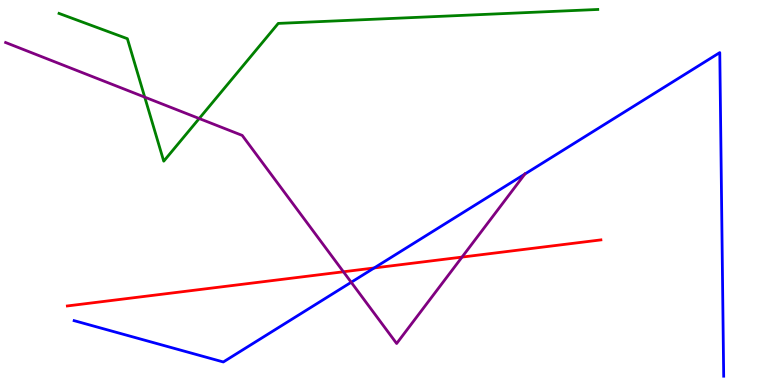[{'lines': ['blue', 'red'], 'intersections': [{'x': 4.83, 'y': 3.04}]}, {'lines': ['green', 'red'], 'intersections': []}, {'lines': ['purple', 'red'], 'intersections': [{'x': 4.43, 'y': 2.94}, {'x': 5.96, 'y': 3.32}]}, {'lines': ['blue', 'green'], 'intersections': []}, {'lines': ['blue', 'purple'], 'intersections': [{'x': 4.53, 'y': 2.67}, {'x': 6.77, 'y': 5.48}]}, {'lines': ['green', 'purple'], 'intersections': [{'x': 1.87, 'y': 7.48}, {'x': 2.57, 'y': 6.92}]}]